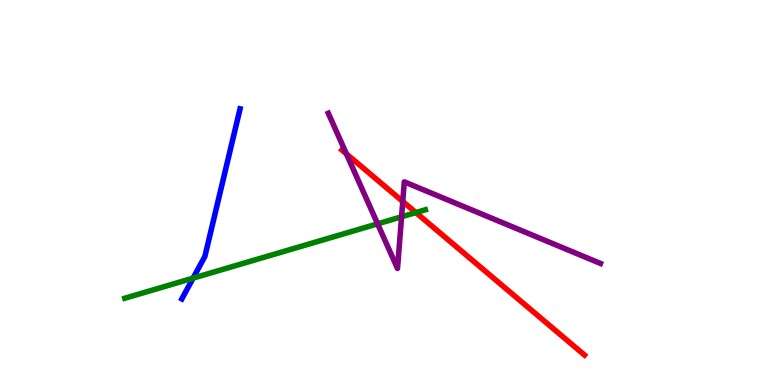[{'lines': ['blue', 'red'], 'intersections': []}, {'lines': ['green', 'red'], 'intersections': [{'x': 5.37, 'y': 4.48}]}, {'lines': ['purple', 'red'], 'intersections': [{'x': 4.47, 'y': 6.0}, {'x': 5.2, 'y': 4.77}]}, {'lines': ['blue', 'green'], 'intersections': [{'x': 2.49, 'y': 2.78}]}, {'lines': ['blue', 'purple'], 'intersections': []}, {'lines': ['green', 'purple'], 'intersections': [{'x': 4.87, 'y': 4.19}, {'x': 5.18, 'y': 4.37}]}]